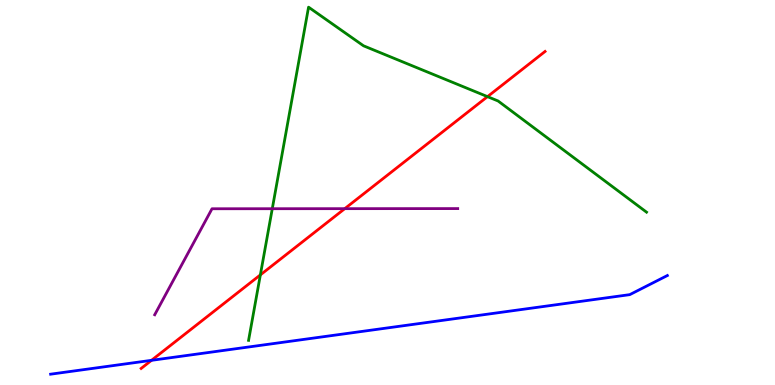[{'lines': ['blue', 'red'], 'intersections': [{'x': 1.95, 'y': 0.641}]}, {'lines': ['green', 'red'], 'intersections': [{'x': 3.36, 'y': 2.86}, {'x': 6.29, 'y': 7.49}]}, {'lines': ['purple', 'red'], 'intersections': [{'x': 4.45, 'y': 4.58}]}, {'lines': ['blue', 'green'], 'intersections': []}, {'lines': ['blue', 'purple'], 'intersections': []}, {'lines': ['green', 'purple'], 'intersections': [{'x': 3.51, 'y': 4.58}]}]